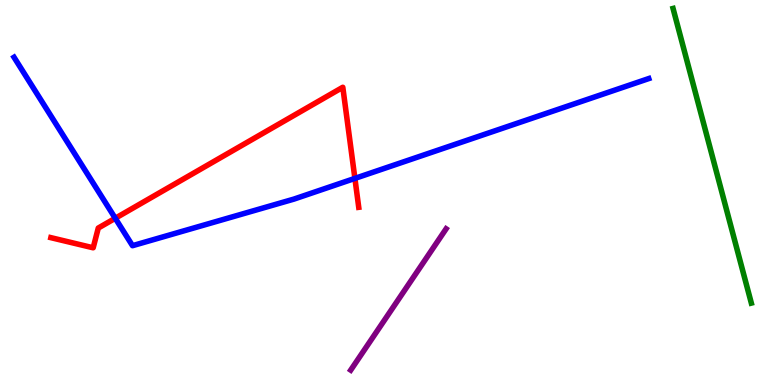[{'lines': ['blue', 'red'], 'intersections': [{'x': 1.49, 'y': 4.33}, {'x': 4.58, 'y': 5.37}]}, {'lines': ['green', 'red'], 'intersections': []}, {'lines': ['purple', 'red'], 'intersections': []}, {'lines': ['blue', 'green'], 'intersections': []}, {'lines': ['blue', 'purple'], 'intersections': []}, {'lines': ['green', 'purple'], 'intersections': []}]